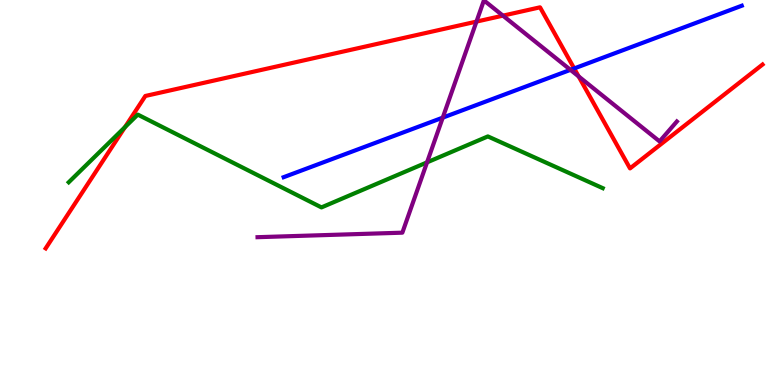[{'lines': ['blue', 'red'], 'intersections': [{'x': 7.41, 'y': 8.22}]}, {'lines': ['green', 'red'], 'intersections': [{'x': 1.61, 'y': 6.7}]}, {'lines': ['purple', 'red'], 'intersections': [{'x': 6.15, 'y': 9.44}, {'x': 6.49, 'y': 9.59}, {'x': 7.47, 'y': 8.02}]}, {'lines': ['blue', 'green'], 'intersections': []}, {'lines': ['blue', 'purple'], 'intersections': [{'x': 5.71, 'y': 6.94}, {'x': 7.36, 'y': 8.19}]}, {'lines': ['green', 'purple'], 'intersections': [{'x': 5.51, 'y': 5.78}]}]